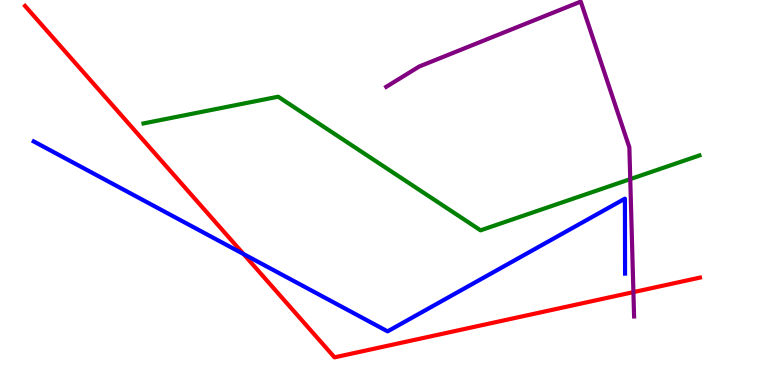[{'lines': ['blue', 'red'], 'intersections': [{'x': 3.14, 'y': 3.4}]}, {'lines': ['green', 'red'], 'intersections': []}, {'lines': ['purple', 'red'], 'intersections': [{'x': 8.17, 'y': 2.41}]}, {'lines': ['blue', 'green'], 'intersections': []}, {'lines': ['blue', 'purple'], 'intersections': []}, {'lines': ['green', 'purple'], 'intersections': [{'x': 8.13, 'y': 5.35}]}]